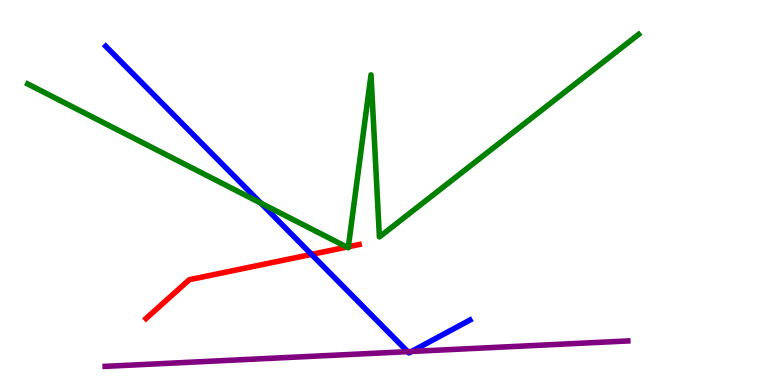[{'lines': ['blue', 'red'], 'intersections': [{'x': 4.02, 'y': 3.39}]}, {'lines': ['green', 'red'], 'intersections': [{'x': 4.48, 'y': 3.58}, {'x': 4.49, 'y': 3.59}]}, {'lines': ['purple', 'red'], 'intersections': []}, {'lines': ['blue', 'green'], 'intersections': [{'x': 3.37, 'y': 4.72}]}, {'lines': ['blue', 'purple'], 'intersections': [{'x': 5.26, 'y': 0.866}, {'x': 5.31, 'y': 0.871}]}, {'lines': ['green', 'purple'], 'intersections': []}]